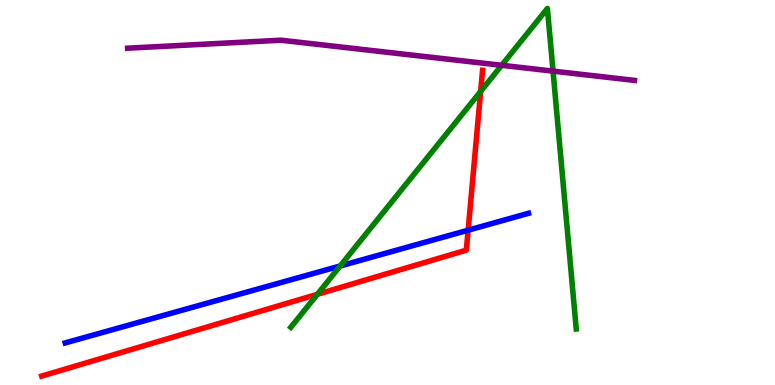[{'lines': ['blue', 'red'], 'intersections': [{'x': 6.04, 'y': 4.02}]}, {'lines': ['green', 'red'], 'intersections': [{'x': 4.09, 'y': 2.35}, {'x': 6.2, 'y': 7.63}]}, {'lines': ['purple', 'red'], 'intersections': []}, {'lines': ['blue', 'green'], 'intersections': [{'x': 4.39, 'y': 3.09}]}, {'lines': ['blue', 'purple'], 'intersections': []}, {'lines': ['green', 'purple'], 'intersections': [{'x': 6.47, 'y': 8.3}, {'x': 7.14, 'y': 8.15}]}]